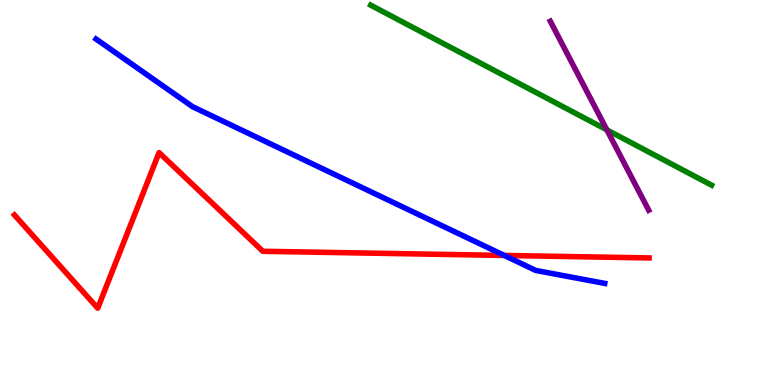[{'lines': ['blue', 'red'], 'intersections': [{'x': 6.51, 'y': 3.37}]}, {'lines': ['green', 'red'], 'intersections': []}, {'lines': ['purple', 'red'], 'intersections': []}, {'lines': ['blue', 'green'], 'intersections': []}, {'lines': ['blue', 'purple'], 'intersections': []}, {'lines': ['green', 'purple'], 'intersections': [{'x': 7.83, 'y': 6.63}]}]